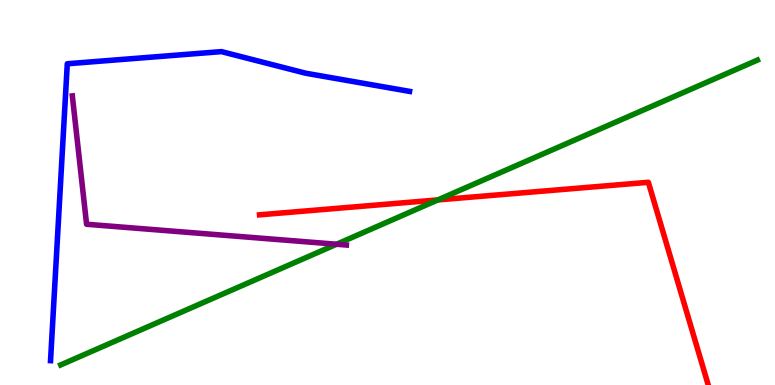[{'lines': ['blue', 'red'], 'intersections': []}, {'lines': ['green', 'red'], 'intersections': [{'x': 5.65, 'y': 4.81}]}, {'lines': ['purple', 'red'], 'intersections': []}, {'lines': ['blue', 'green'], 'intersections': []}, {'lines': ['blue', 'purple'], 'intersections': []}, {'lines': ['green', 'purple'], 'intersections': [{'x': 4.34, 'y': 3.66}]}]